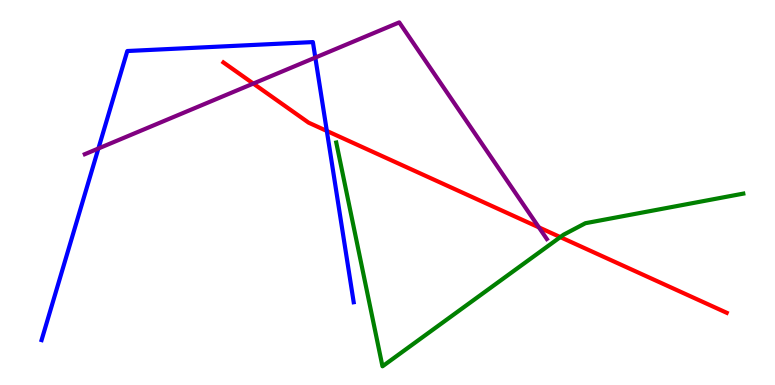[{'lines': ['blue', 'red'], 'intersections': [{'x': 4.22, 'y': 6.6}]}, {'lines': ['green', 'red'], 'intersections': [{'x': 7.23, 'y': 3.84}]}, {'lines': ['purple', 'red'], 'intersections': [{'x': 3.27, 'y': 7.83}, {'x': 6.95, 'y': 4.09}]}, {'lines': ['blue', 'green'], 'intersections': []}, {'lines': ['blue', 'purple'], 'intersections': [{'x': 1.27, 'y': 6.14}, {'x': 4.07, 'y': 8.5}]}, {'lines': ['green', 'purple'], 'intersections': []}]